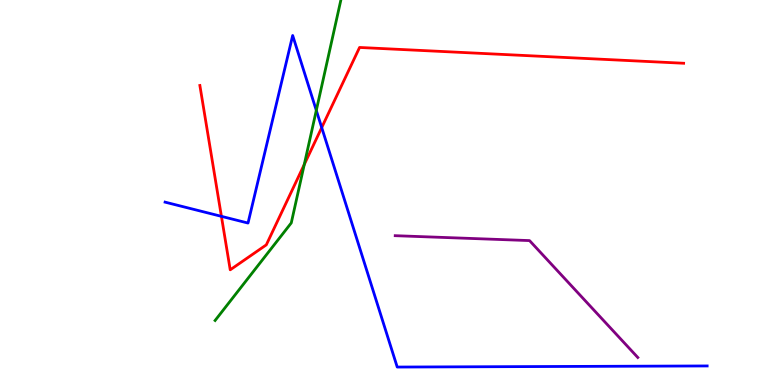[{'lines': ['blue', 'red'], 'intersections': [{'x': 2.86, 'y': 4.38}, {'x': 4.15, 'y': 6.69}]}, {'lines': ['green', 'red'], 'intersections': [{'x': 3.93, 'y': 5.73}]}, {'lines': ['purple', 'red'], 'intersections': []}, {'lines': ['blue', 'green'], 'intersections': [{'x': 4.08, 'y': 7.13}]}, {'lines': ['blue', 'purple'], 'intersections': []}, {'lines': ['green', 'purple'], 'intersections': []}]